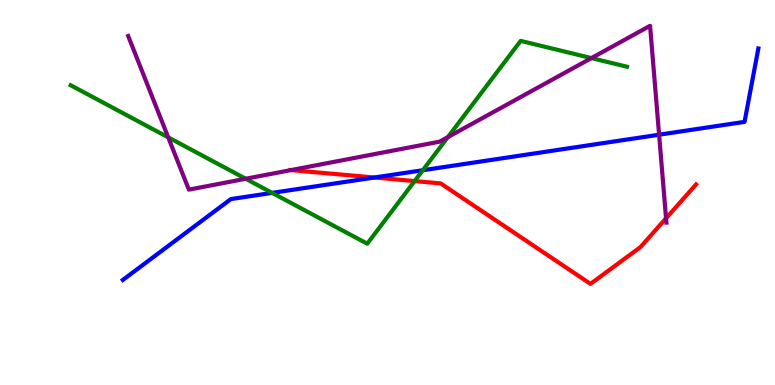[{'lines': ['blue', 'red'], 'intersections': [{'x': 4.83, 'y': 5.39}]}, {'lines': ['green', 'red'], 'intersections': [{'x': 5.35, 'y': 5.3}]}, {'lines': ['purple', 'red'], 'intersections': [{'x': 3.75, 'y': 5.58}, {'x': 8.59, 'y': 4.33}]}, {'lines': ['blue', 'green'], 'intersections': [{'x': 3.51, 'y': 4.99}, {'x': 5.46, 'y': 5.58}]}, {'lines': ['blue', 'purple'], 'intersections': [{'x': 8.5, 'y': 6.5}]}, {'lines': ['green', 'purple'], 'intersections': [{'x': 2.17, 'y': 6.43}, {'x': 3.17, 'y': 5.36}, {'x': 5.78, 'y': 6.44}, {'x': 7.63, 'y': 8.49}]}]